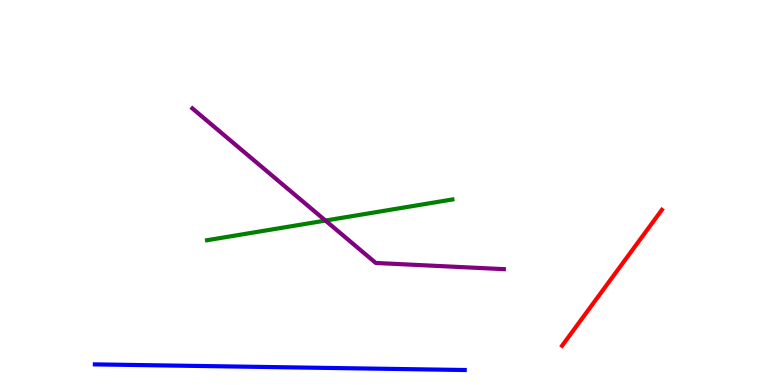[{'lines': ['blue', 'red'], 'intersections': []}, {'lines': ['green', 'red'], 'intersections': []}, {'lines': ['purple', 'red'], 'intersections': []}, {'lines': ['blue', 'green'], 'intersections': []}, {'lines': ['blue', 'purple'], 'intersections': []}, {'lines': ['green', 'purple'], 'intersections': [{'x': 4.2, 'y': 4.27}]}]